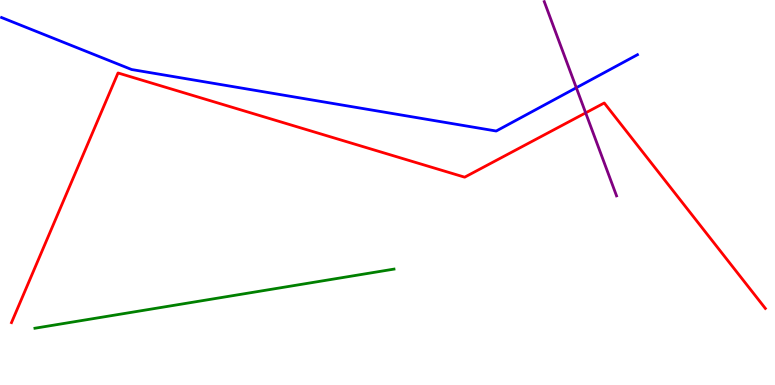[{'lines': ['blue', 'red'], 'intersections': []}, {'lines': ['green', 'red'], 'intersections': []}, {'lines': ['purple', 'red'], 'intersections': [{'x': 7.56, 'y': 7.07}]}, {'lines': ['blue', 'green'], 'intersections': []}, {'lines': ['blue', 'purple'], 'intersections': [{'x': 7.44, 'y': 7.72}]}, {'lines': ['green', 'purple'], 'intersections': []}]